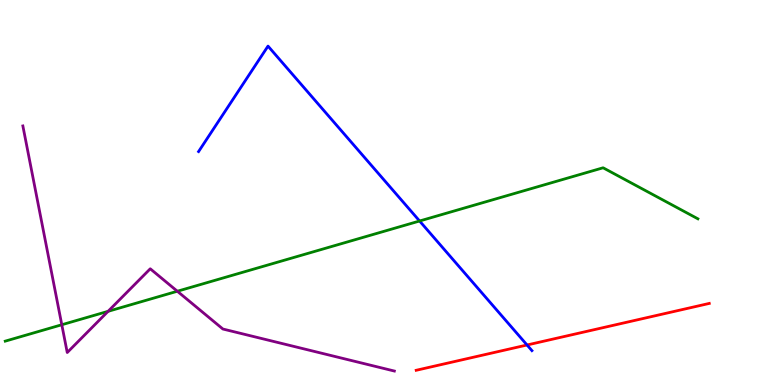[{'lines': ['blue', 'red'], 'intersections': [{'x': 6.8, 'y': 1.04}]}, {'lines': ['green', 'red'], 'intersections': []}, {'lines': ['purple', 'red'], 'intersections': []}, {'lines': ['blue', 'green'], 'intersections': [{'x': 5.41, 'y': 4.26}]}, {'lines': ['blue', 'purple'], 'intersections': []}, {'lines': ['green', 'purple'], 'intersections': [{'x': 0.797, 'y': 1.57}, {'x': 1.39, 'y': 1.91}, {'x': 2.29, 'y': 2.44}]}]